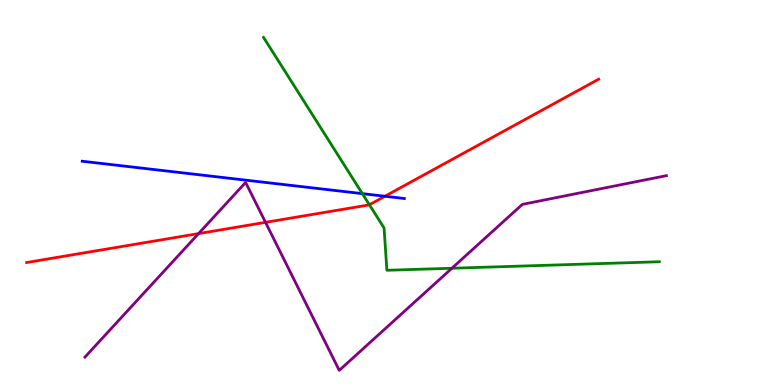[{'lines': ['blue', 'red'], 'intersections': [{'x': 4.97, 'y': 4.9}]}, {'lines': ['green', 'red'], 'intersections': [{'x': 4.77, 'y': 4.68}]}, {'lines': ['purple', 'red'], 'intersections': [{'x': 2.56, 'y': 3.93}, {'x': 3.43, 'y': 4.23}]}, {'lines': ['blue', 'green'], 'intersections': [{'x': 4.68, 'y': 4.97}]}, {'lines': ['blue', 'purple'], 'intersections': []}, {'lines': ['green', 'purple'], 'intersections': [{'x': 5.83, 'y': 3.03}]}]